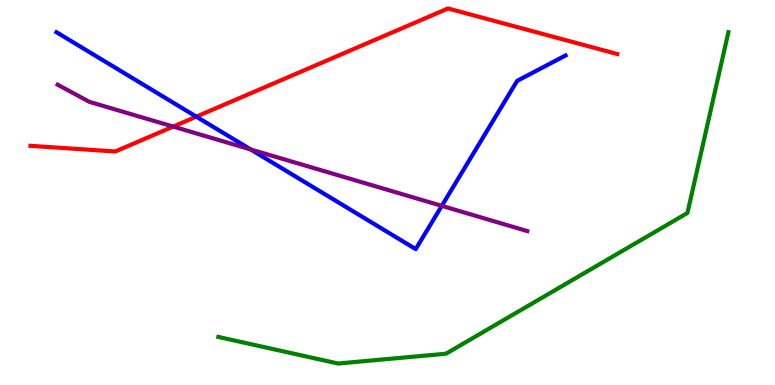[{'lines': ['blue', 'red'], 'intersections': [{'x': 2.53, 'y': 6.97}]}, {'lines': ['green', 'red'], 'intersections': []}, {'lines': ['purple', 'red'], 'intersections': [{'x': 2.24, 'y': 6.71}]}, {'lines': ['blue', 'green'], 'intersections': []}, {'lines': ['blue', 'purple'], 'intersections': [{'x': 3.23, 'y': 6.12}, {'x': 5.7, 'y': 4.65}]}, {'lines': ['green', 'purple'], 'intersections': []}]